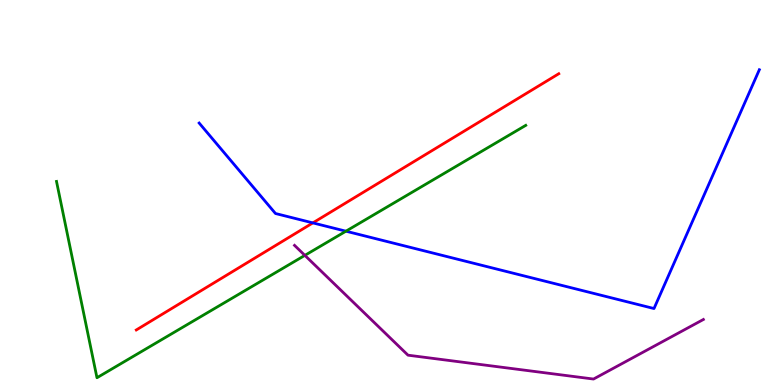[{'lines': ['blue', 'red'], 'intersections': [{'x': 4.04, 'y': 4.21}]}, {'lines': ['green', 'red'], 'intersections': []}, {'lines': ['purple', 'red'], 'intersections': []}, {'lines': ['blue', 'green'], 'intersections': [{'x': 4.46, 'y': 3.99}]}, {'lines': ['blue', 'purple'], 'intersections': []}, {'lines': ['green', 'purple'], 'intersections': [{'x': 3.93, 'y': 3.37}]}]